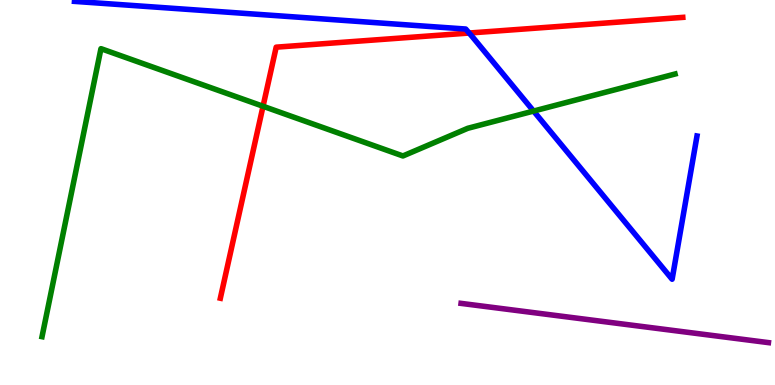[{'lines': ['blue', 'red'], 'intersections': [{'x': 6.05, 'y': 9.14}]}, {'lines': ['green', 'red'], 'intersections': [{'x': 3.39, 'y': 7.24}]}, {'lines': ['purple', 'red'], 'intersections': []}, {'lines': ['blue', 'green'], 'intersections': [{'x': 6.88, 'y': 7.12}]}, {'lines': ['blue', 'purple'], 'intersections': []}, {'lines': ['green', 'purple'], 'intersections': []}]